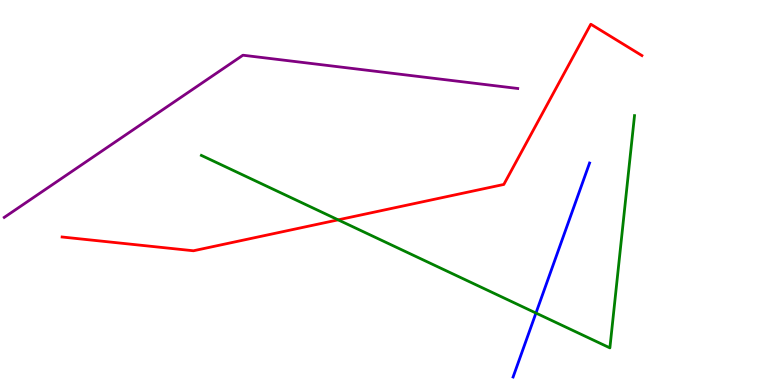[{'lines': ['blue', 'red'], 'intersections': []}, {'lines': ['green', 'red'], 'intersections': [{'x': 4.36, 'y': 4.29}]}, {'lines': ['purple', 'red'], 'intersections': []}, {'lines': ['blue', 'green'], 'intersections': [{'x': 6.92, 'y': 1.87}]}, {'lines': ['blue', 'purple'], 'intersections': []}, {'lines': ['green', 'purple'], 'intersections': []}]